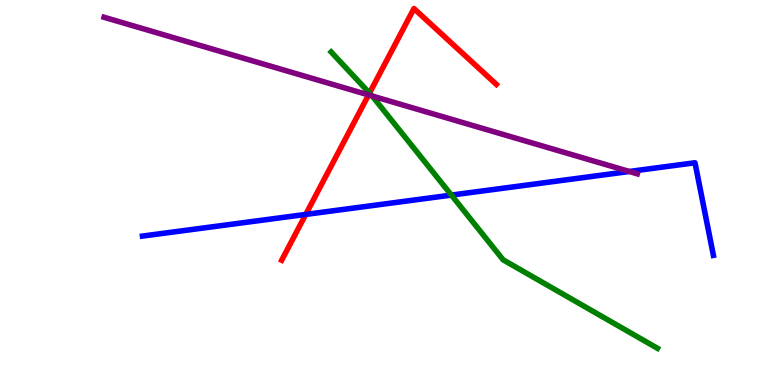[{'lines': ['blue', 'red'], 'intersections': [{'x': 3.95, 'y': 4.43}]}, {'lines': ['green', 'red'], 'intersections': [{'x': 4.77, 'y': 7.58}]}, {'lines': ['purple', 'red'], 'intersections': [{'x': 4.76, 'y': 7.53}]}, {'lines': ['blue', 'green'], 'intersections': [{'x': 5.82, 'y': 4.93}]}, {'lines': ['blue', 'purple'], 'intersections': [{'x': 8.12, 'y': 5.55}]}, {'lines': ['green', 'purple'], 'intersections': [{'x': 4.8, 'y': 7.51}]}]